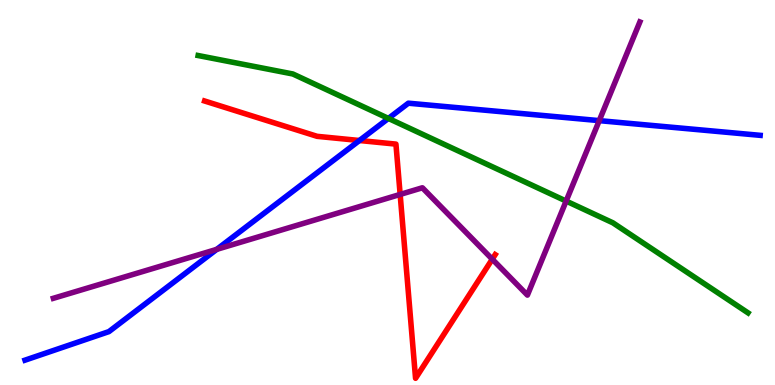[{'lines': ['blue', 'red'], 'intersections': [{'x': 4.64, 'y': 6.35}]}, {'lines': ['green', 'red'], 'intersections': []}, {'lines': ['purple', 'red'], 'intersections': [{'x': 5.16, 'y': 4.95}, {'x': 6.35, 'y': 3.27}]}, {'lines': ['blue', 'green'], 'intersections': [{'x': 5.01, 'y': 6.92}]}, {'lines': ['blue', 'purple'], 'intersections': [{'x': 2.8, 'y': 3.52}, {'x': 7.73, 'y': 6.87}]}, {'lines': ['green', 'purple'], 'intersections': [{'x': 7.3, 'y': 4.78}]}]